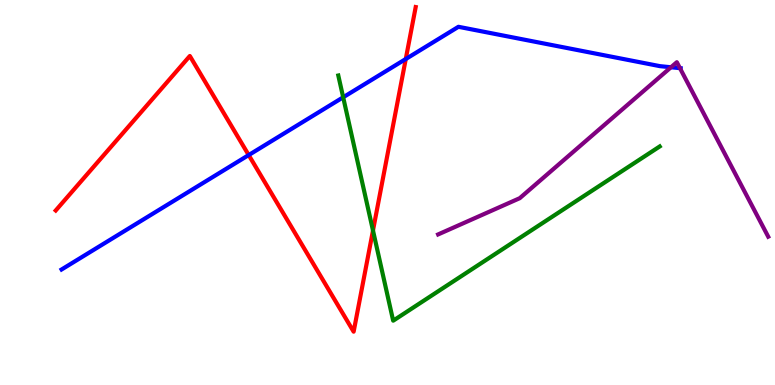[{'lines': ['blue', 'red'], 'intersections': [{'x': 3.21, 'y': 5.97}, {'x': 5.24, 'y': 8.47}]}, {'lines': ['green', 'red'], 'intersections': [{'x': 4.81, 'y': 4.01}]}, {'lines': ['purple', 'red'], 'intersections': []}, {'lines': ['blue', 'green'], 'intersections': [{'x': 4.43, 'y': 7.47}]}, {'lines': ['blue', 'purple'], 'intersections': [{'x': 8.66, 'y': 8.25}, {'x': 8.77, 'y': 8.23}]}, {'lines': ['green', 'purple'], 'intersections': []}]